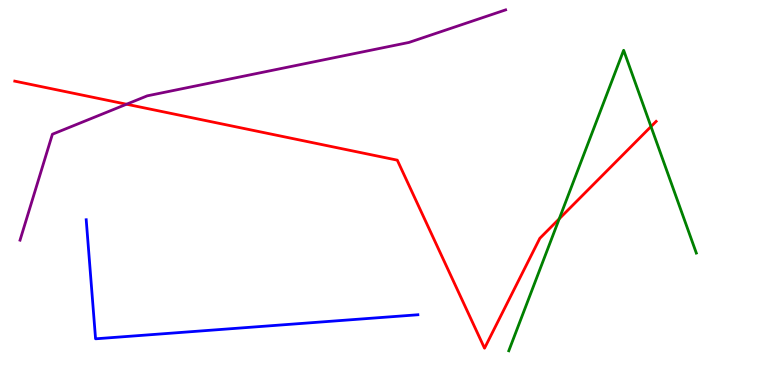[{'lines': ['blue', 'red'], 'intersections': []}, {'lines': ['green', 'red'], 'intersections': [{'x': 7.22, 'y': 4.32}, {'x': 8.4, 'y': 6.71}]}, {'lines': ['purple', 'red'], 'intersections': [{'x': 1.63, 'y': 7.29}]}, {'lines': ['blue', 'green'], 'intersections': []}, {'lines': ['blue', 'purple'], 'intersections': []}, {'lines': ['green', 'purple'], 'intersections': []}]